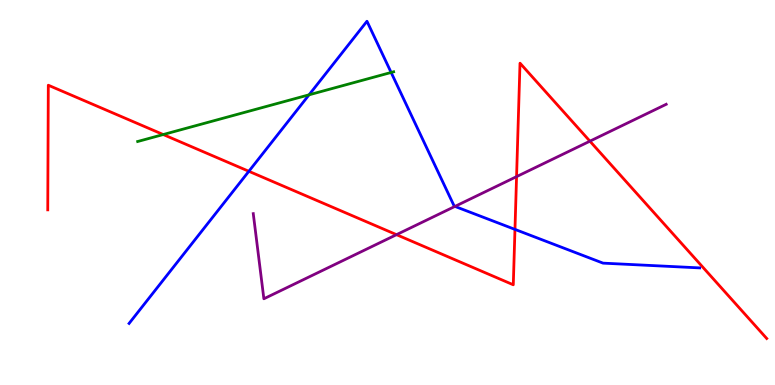[{'lines': ['blue', 'red'], 'intersections': [{'x': 3.21, 'y': 5.55}, {'x': 6.64, 'y': 4.04}]}, {'lines': ['green', 'red'], 'intersections': [{'x': 2.11, 'y': 6.51}]}, {'lines': ['purple', 'red'], 'intersections': [{'x': 5.12, 'y': 3.9}, {'x': 6.67, 'y': 5.41}, {'x': 7.61, 'y': 6.33}]}, {'lines': ['blue', 'green'], 'intersections': [{'x': 3.99, 'y': 7.54}, {'x': 5.05, 'y': 8.12}]}, {'lines': ['blue', 'purple'], 'intersections': [{'x': 5.87, 'y': 4.64}]}, {'lines': ['green', 'purple'], 'intersections': []}]